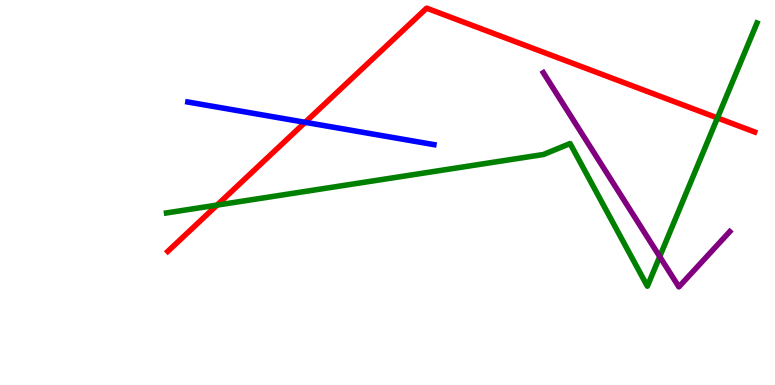[{'lines': ['blue', 'red'], 'intersections': [{'x': 3.94, 'y': 6.82}]}, {'lines': ['green', 'red'], 'intersections': [{'x': 2.8, 'y': 4.67}, {'x': 9.26, 'y': 6.94}]}, {'lines': ['purple', 'red'], 'intersections': []}, {'lines': ['blue', 'green'], 'intersections': []}, {'lines': ['blue', 'purple'], 'intersections': []}, {'lines': ['green', 'purple'], 'intersections': [{'x': 8.51, 'y': 3.33}]}]